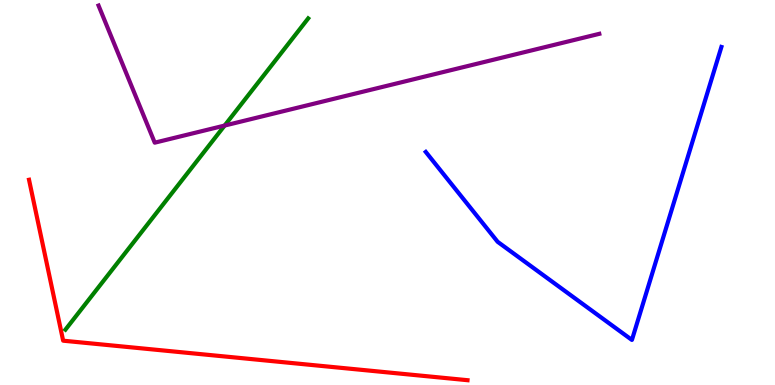[{'lines': ['blue', 'red'], 'intersections': []}, {'lines': ['green', 'red'], 'intersections': []}, {'lines': ['purple', 'red'], 'intersections': []}, {'lines': ['blue', 'green'], 'intersections': []}, {'lines': ['blue', 'purple'], 'intersections': []}, {'lines': ['green', 'purple'], 'intersections': [{'x': 2.9, 'y': 6.74}]}]